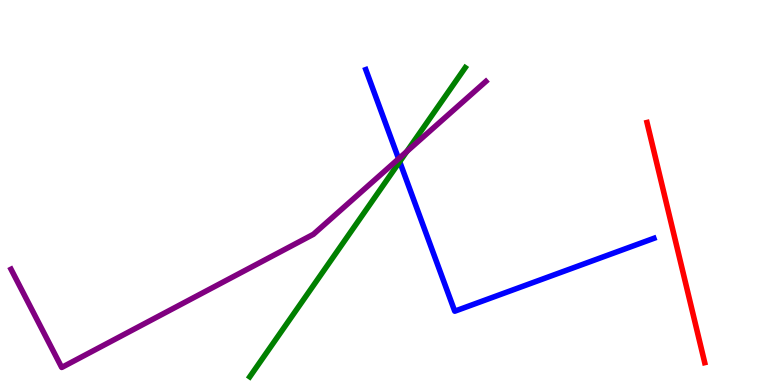[{'lines': ['blue', 'red'], 'intersections': []}, {'lines': ['green', 'red'], 'intersections': []}, {'lines': ['purple', 'red'], 'intersections': []}, {'lines': ['blue', 'green'], 'intersections': [{'x': 5.16, 'y': 5.8}]}, {'lines': ['blue', 'purple'], 'intersections': [{'x': 5.14, 'y': 5.88}]}, {'lines': ['green', 'purple'], 'intersections': [{'x': 5.25, 'y': 6.06}]}]